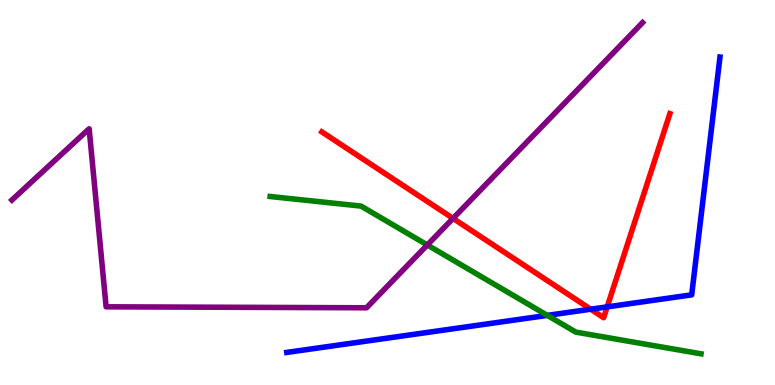[{'lines': ['blue', 'red'], 'intersections': [{'x': 7.62, 'y': 1.97}, {'x': 7.83, 'y': 2.03}]}, {'lines': ['green', 'red'], 'intersections': []}, {'lines': ['purple', 'red'], 'intersections': [{'x': 5.85, 'y': 4.33}]}, {'lines': ['blue', 'green'], 'intersections': [{'x': 7.06, 'y': 1.81}]}, {'lines': ['blue', 'purple'], 'intersections': []}, {'lines': ['green', 'purple'], 'intersections': [{'x': 5.51, 'y': 3.64}]}]